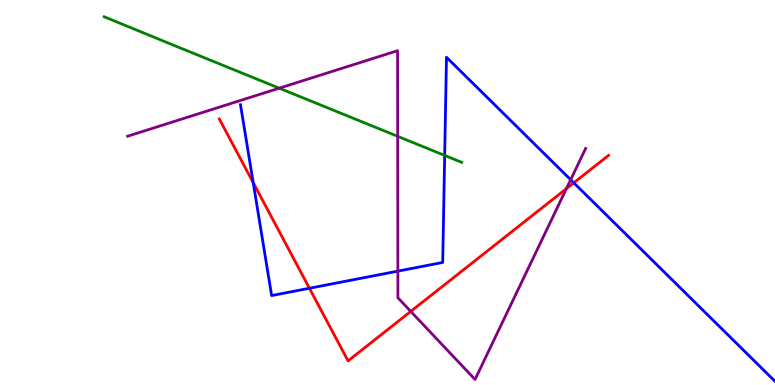[{'lines': ['blue', 'red'], 'intersections': [{'x': 3.27, 'y': 5.26}, {'x': 3.99, 'y': 2.51}, {'x': 7.4, 'y': 5.25}]}, {'lines': ['green', 'red'], 'intersections': []}, {'lines': ['purple', 'red'], 'intersections': [{'x': 5.3, 'y': 1.91}, {'x': 7.31, 'y': 5.1}]}, {'lines': ['blue', 'green'], 'intersections': [{'x': 5.74, 'y': 5.96}]}, {'lines': ['blue', 'purple'], 'intersections': [{'x': 5.13, 'y': 2.96}, {'x': 7.36, 'y': 5.33}]}, {'lines': ['green', 'purple'], 'intersections': [{'x': 3.6, 'y': 7.71}, {'x': 5.13, 'y': 6.46}]}]